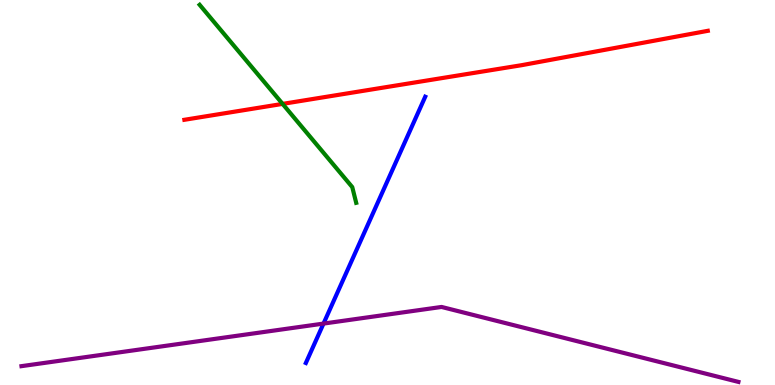[{'lines': ['blue', 'red'], 'intersections': []}, {'lines': ['green', 'red'], 'intersections': [{'x': 3.65, 'y': 7.3}]}, {'lines': ['purple', 'red'], 'intersections': []}, {'lines': ['blue', 'green'], 'intersections': []}, {'lines': ['blue', 'purple'], 'intersections': [{'x': 4.17, 'y': 1.6}]}, {'lines': ['green', 'purple'], 'intersections': []}]